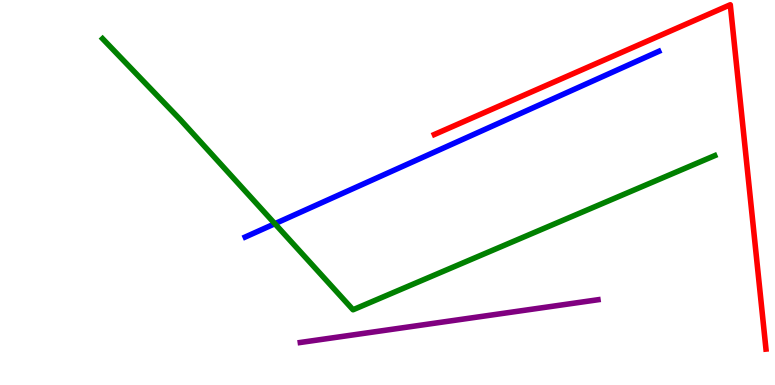[{'lines': ['blue', 'red'], 'intersections': []}, {'lines': ['green', 'red'], 'intersections': []}, {'lines': ['purple', 'red'], 'intersections': []}, {'lines': ['blue', 'green'], 'intersections': [{'x': 3.55, 'y': 4.19}]}, {'lines': ['blue', 'purple'], 'intersections': []}, {'lines': ['green', 'purple'], 'intersections': []}]